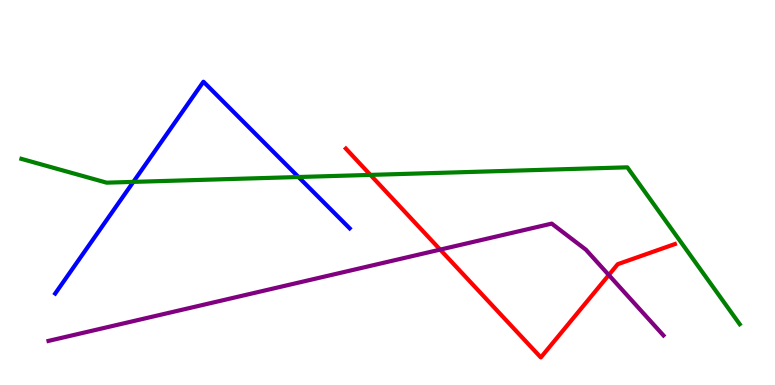[{'lines': ['blue', 'red'], 'intersections': []}, {'lines': ['green', 'red'], 'intersections': [{'x': 4.78, 'y': 5.46}]}, {'lines': ['purple', 'red'], 'intersections': [{'x': 5.68, 'y': 3.52}, {'x': 7.86, 'y': 2.86}]}, {'lines': ['blue', 'green'], 'intersections': [{'x': 1.72, 'y': 5.28}, {'x': 3.85, 'y': 5.4}]}, {'lines': ['blue', 'purple'], 'intersections': []}, {'lines': ['green', 'purple'], 'intersections': []}]